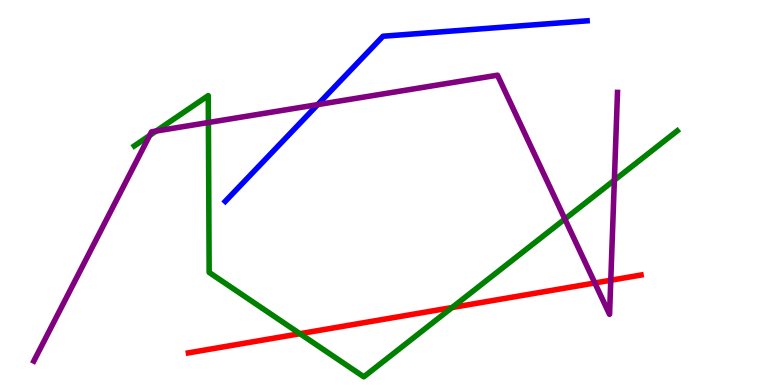[{'lines': ['blue', 'red'], 'intersections': []}, {'lines': ['green', 'red'], 'intersections': [{'x': 3.87, 'y': 1.33}, {'x': 5.83, 'y': 2.01}]}, {'lines': ['purple', 'red'], 'intersections': [{'x': 7.68, 'y': 2.65}, {'x': 7.88, 'y': 2.72}]}, {'lines': ['blue', 'green'], 'intersections': []}, {'lines': ['blue', 'purple'], 'intersections': [{'x': 4.1, 'y': 7.28}]}, {'lines': ['green', 'purple'], 'intersections': [{'x': 1.93, 'y': 6.48}, {'x': 2.02, 'y': 6.6}, {'x': 2.69, 'y': 6.82}, {'x': 7.29, 'y': 4.31}, {'x': 7.93, 'y': 5.32}]}]